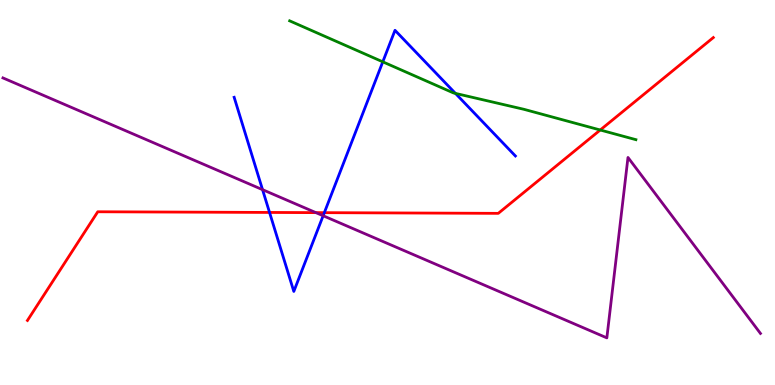[{'lines': ['blue', 'red'], 'intersections': [{'x': 3.48, 'y': 4.48}, {'x': 4.19, 'y': 4.48}]}, {'lines': ['green', 'red'], 'intersections': [{'x': 7.75, 'y': 6.62}]}, {'lines': ['purple', 'red'], 'intersections': [{'x': 4.08, 'y': 4.48}]}, {'lines': ['blue', 'green'], 'intersections': [{'x': 4.94, 'y': 8.39}, {'x': 5.88, 'y': 7.57}]}, {'lines': ['blue', 'purple'], 'intersections': [{'x': 3.39, 'y': 5.07}, {'x': 4.17, 'y': 4.4}]}, {'lines': ['green', 'purple'], 'intersections': []}]